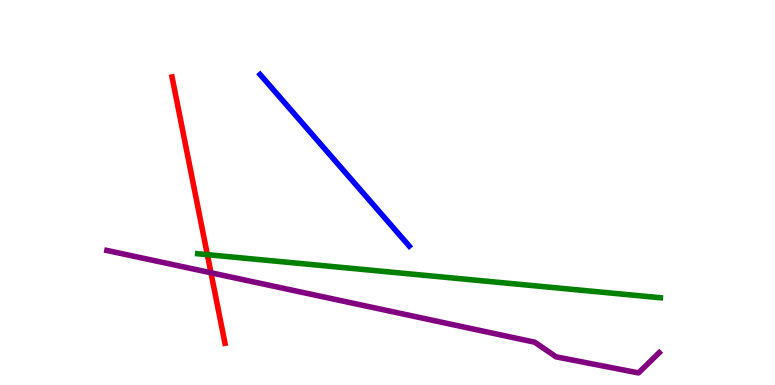[{'lines': ['blue', 'red'], 'intersections': []}, {'lines': ['green', 'red'], 'intersections': [{'x': 2.68, 'y': 3.39}]}, {'lines': ['purple', 'red'], 'intersections': [{'x': 2.72, 'y': 2.91}]}, {'lines': ['blue', 'green'], 'intersections': []}, {'lines': ['blue', 'purple'], 'intersections': []}, {'lines': ['green', 'purple'], 'intersections': []}]